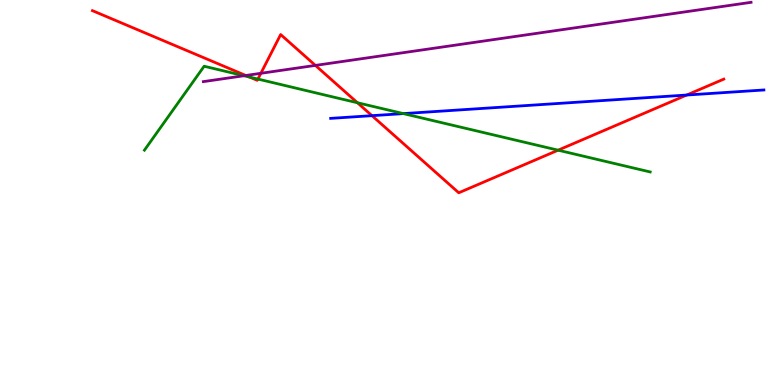[{'lines': ['blue', 'red'], 'intersections': [{'x': 4.8, 'y': 7.0}, {'x': 8.86, 'y': 7.53}]}, {'lines': ['green', 'red'], 'intersections': [{'x': 3.22, 'y': 8.0}, {'x': 3.33, 'y': 7.95}, {'x': 4.61, 'y': 7.33}, {'x': 7.2, 'y': 6.1}]}, {'lines': ['purple', 'red'], 'intersections': [{'x': 3.17, 'y': 8.04}, {'x': 3.37, 'y': 8.1}, {'x': 4.07, 'y': 8.3}]}, {'lines': ['blue', 'green'], 'intersections': [{'x': 5.2, 'y': 7.05}]}, {'lines': ['blue', 'purple'], 'intersections': []}, {'lines': ['green', 'purple'], 'intersections': [{'x': 3.15, 'y': 8.03}]}]